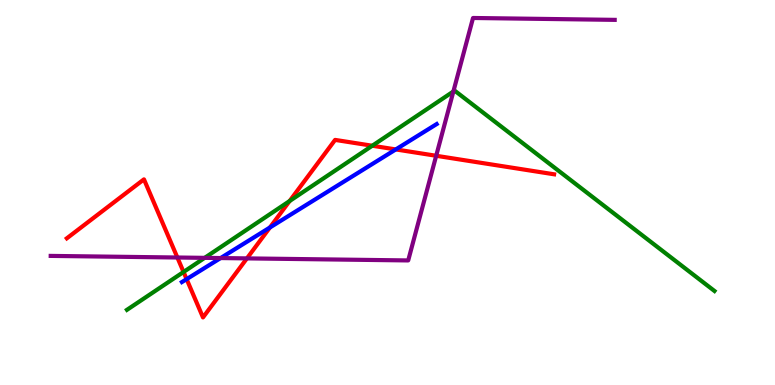[{'lines': ['blue', 'red'], 'intersections': [{'x': 2.41, 'y': 2.75}, {'x': 3.48, 'y': 4.09}, {'x': 5.11, 'y': 6.12}]}, {'lines': ['green', 'red'], 'intersections': [{'x': 2.37, 'y': 2.94}, {'x': 3.74, 'y': 4.78}, {'x': 4.8, 'y': 6.21}]}, {'lines': ['purple', 'red'], 'intersections': [{'x': 2.29, 'y': 3.31}, {'x': 3.19, 'y': 3.29}, {'x': 5.63, 'y': 5.95}]}, {'lines': ['blue', 'green'], 'intersections': []}, {'lines': ['blue', 'purple'], 'intersections': [{'x': 2.85, 'y': 3.3}]}, {'lines': ['green', 'purple'], 'intersections': [{'x': 2.64, 'y': 3.3}, {'x': 5.85, 'y': 7.62}]}]